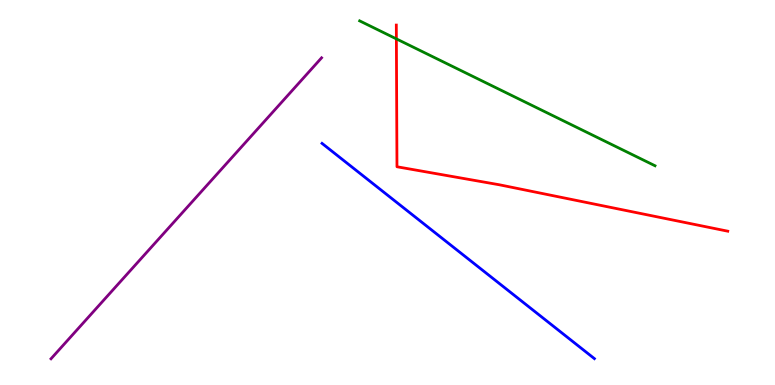[{'lines': ['blue', 'red'], 'intersections': []}, {'lines': ['green', 'red'], 'intersections': [{'x': 5.11, 'y': 8.99}]}, {'lines': ['purple', 'red'], 'intersections': []}, {'lines': ['blue', 'green'], 'intersections': []}, {'lines': ['blue', 'purple'], 'intersections': []}, {'lines': ['green', 'purple'], 'intersections': []}]